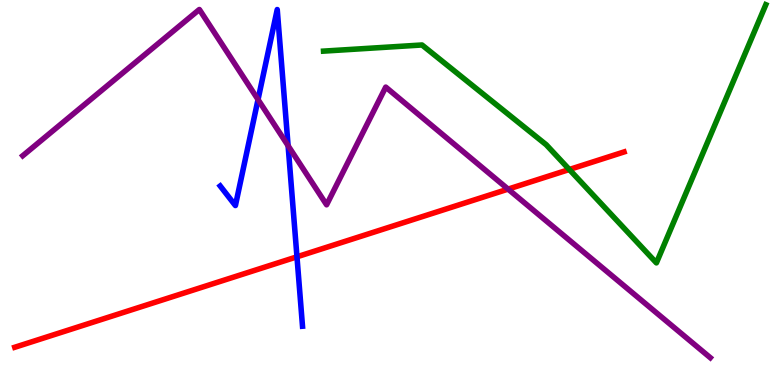[{'lines': ['blue', 'red'], 'intersections': [{'x': 3.83, 'y': 3.33}]}, {'lines': ['green', 'red'], 'intersections': [{'x': 7.35, 'y': 5.6}]}, {'lines': ['purple', 'red'], 'intersections': [{'x': 6.56, 'y': 5.09}]}, {'lines': ['blue', 'green'], 'intersections': []}, {'lines': ['blue', 'purple'], 'intersections': [{'x': 3.33, 'y': 7.41}, {'x': 3.72, 'y': 6.21}]}, {'lines': ['green', 'purple'], 'intersections': []}]